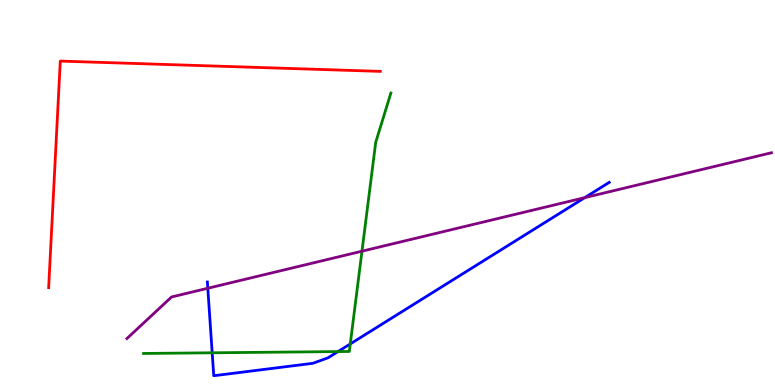[{'lines': ['blue', 'red'], 'intersections': []}, {'lines': ['green', 'red'], 'intersections': []}, {'lines': ['purple', 'red'], 'intersections': []}, {'lines': ['blue', 'green'], 'intersections': [{'x': 2.74, 'y': 0.836}, {'x': 4.36, 'y': 0.868}, {'x': 4.52, 'y': 1.07}]}, {'lines': ['blue', 'purple'], 'intersections': [{'x': 2.68, 'y': 2.51}, {'x': 7.55, 'y': 4.87}]}, {'lines': ['green', 'purple'], 'intersections': [{'x': 4.67, 'y': 3.48}]}]